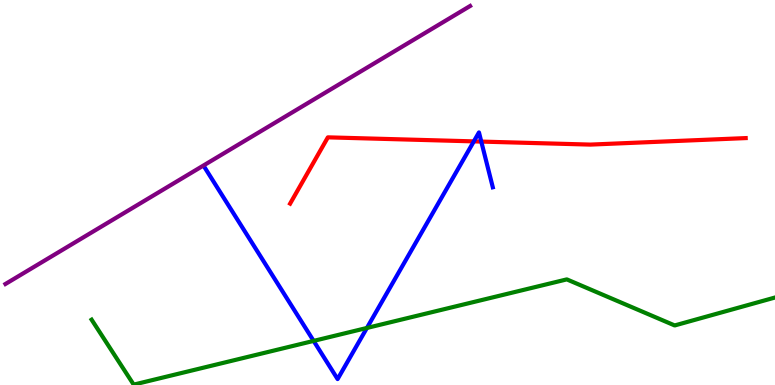[{'lines': ['blue', 'red'], 'intersections': [{'x': 6.11, 'y': 6.33}, {'x': 6.21, 'y': 6.32}]}, {'lines': ['green', 'red'], 'intersections': []}, {'lines': ['purple', 'red'], 'intersections': []}, {'lines': ['blue', 'green'], 'intersections': [{'x': 4.05, 'y': 1.15}, {'x': 4.73, 'y': 1.48}]}, {'lines': ['blue', 'purple'], 'intersections': []}, {'lines': ['green', 'purple'], 'intersections': []}]